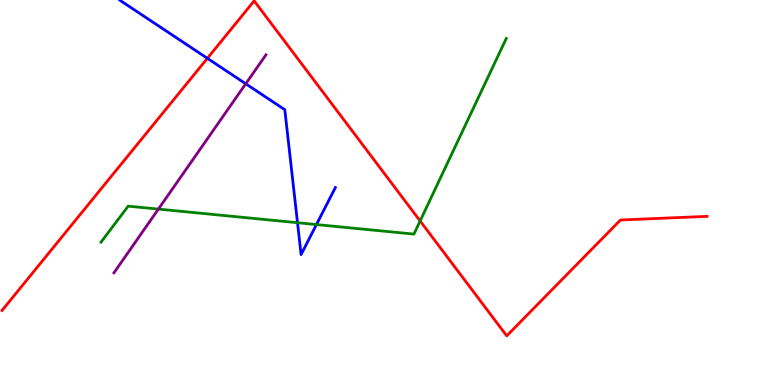[{'lines': ['blue', 'red'], 'intersections': [{'x': 2.68, 'y': 8.49}]}, {'lines': ['green', 'red'], 'intersections': [{'x': 5.42, 'y': 4.26}]}, {'lines': ['purple', 'red'], 'intersections': []}, {'lines': ['blue', 'green'], 'intersections': [{'x': 3.84, 'y': 4.22}, {'x': 4.08, 'y': 4.17}]}, {'lines': ['blue', 'purple'], 'intersections': [{'x': 3.17, 'y': 7.82}]}, {'lines': ['green', 'purple'], 'intersections': [{'x': 2.04, 'y': 4.57}]}]